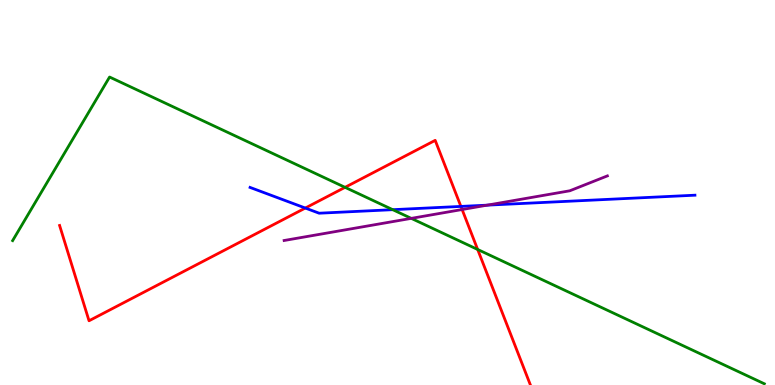[{'lines': ['blue', 'red'], 'intersections': [{'x': 3.94, 'y': 4.6}, {'x': 5.95, 'y': 4.64}]}, {'lines': ['green', 'red'], 'intersections': [{'x': 4.45, 'y': 5.13}, {'x': 6.16, 'y': 3.52}]}, {'lines': ['purple', 'red'], 'intersections': [{'x': 5.96, 'y': 4.56}]}, {'lines': ['blue', 'green'], 'intersections': [{'x': 5.07, 'y': 4.55}]}, {'lines': ['blue', 'purple'], 'intersections': [{'x': 6.29, 'y': 4.67}]}, {'lines': ['green', 'purple'], 'intersections': [{'x': 5.31, 'y': 4.33}]}]